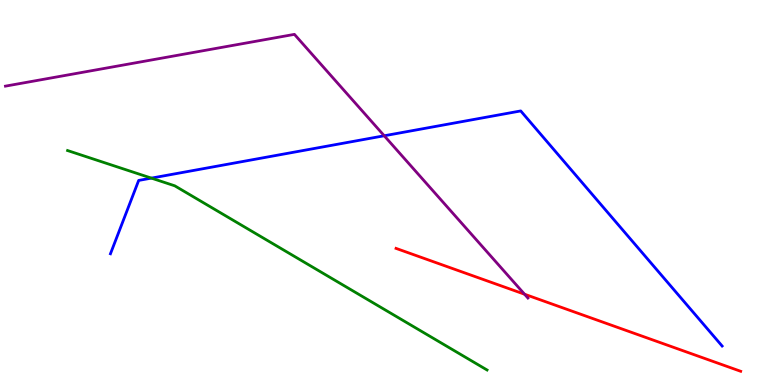[{'lines': ['blue', 'red'], 'intersections': []}, {'lines': ['green', 'red'], 'intersections': []}, {'lines': ['purple', 'red'], 'intersections': [{'x': 6.77, 'y': 2.36}]}, {'lines': ['blue', 'green'], 'intersections': [{'x': 1.95, 'y': 5.37}]}, {'lines': ['blue', 'purple'], 'intersections': [{'x': 4.96, 'y': 6.47}]}, {'lines': ['green', 'purple'], 'intersections': []}]